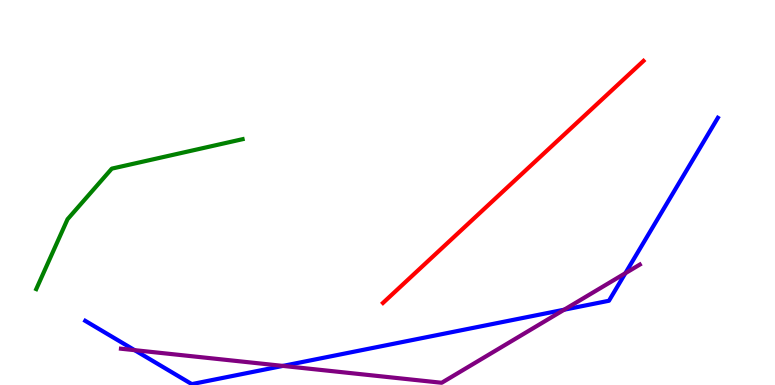[{'lines': ['blue', 'red'], 'intersections': []}, {'lines': ['green', 'red'], 'intersections': []}, {'lines': ['purple', 'red'], 'intersections': []}, {'lines': ['blue', 'green'], 'intersections': []}, {'lines': ['blue', 'purple'], 'intersections': [{'x': 1.74, 'y': 0.905}, {'x': 3.65, 'y': 0.496}, {'x': 7.28, 'y': 1.96}, {'x': 8.07, 'y': 2.9}]}, {'lines': ['green', 'purple'], 'intersections': []}]